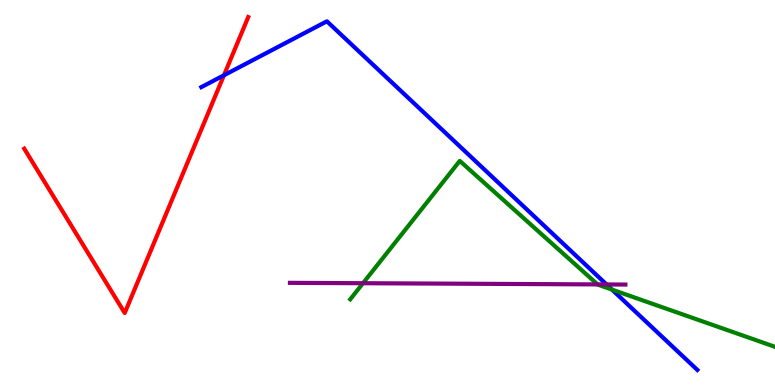[{'lines': ['blue', 'red'], 'intersections': [{'x': 2.89, 'y': 8.04}]}, {'lines': ['green', 'red'], 'intersections': []}, {'lines': ['purple', 'red'], 'intersections': []}, {'lines': ['blue', 'green'], 'intersections': [{'x': 7.9, 'y': 2.48}]}, {'lines': ['blue', 'purple'], 'intersections': [{'x': 7.83, 'y': 2.61}]}, {'lines': ['green', 'purple'], 'intersections': [{'x': 4.68, 'y': 2.64}, {'x': 7.71, 'y': 2.61}]}]